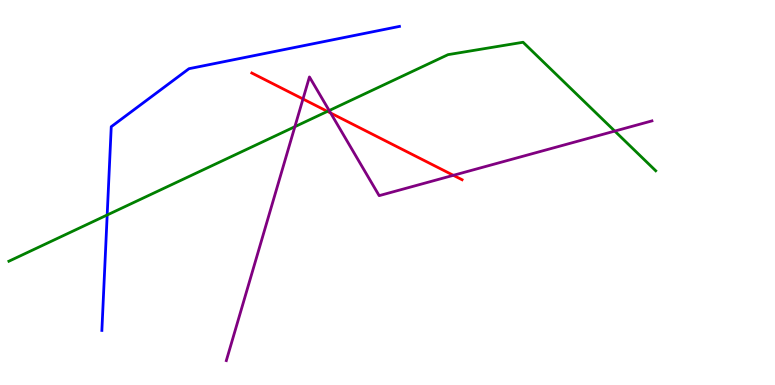[{'lines': ['blue', 'red'], 'intersections': []}, {'lines': ['green', 'red'], 'intersections': [{'x': 4.22, 'y': 7.11}]}, {'lines': ['purple', 'red'], 'intersections': [{'x': 3.91, 'y': 7.43}, {'x': 4.27, 'y': 7.06}, {'x': 5.85, 'y': 5.45}]}, {'lines': ['blue', 'green'], 'intersections': [{'x': 1.38, 'y': 4.42}]}, {'lines': ['blue', 'purple'], 'intersections': []}, {'lines': ['green', 'purple'], 'intersections': [{'x': 3.8, 'y': 6.71}, {'x': 4.25, 'y': 7.13}, {'x': 7.93, 'y': 6.6}]}]